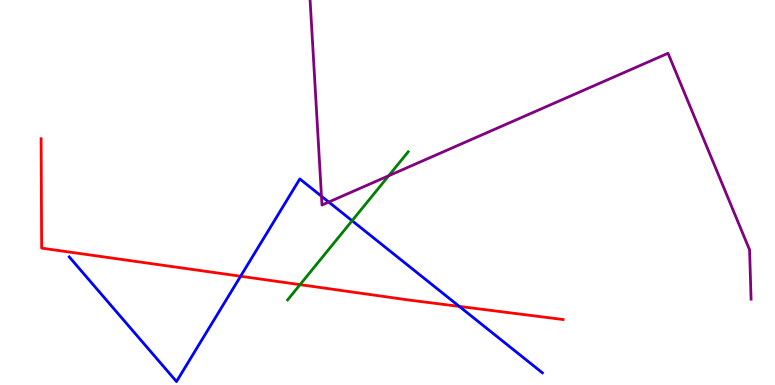[{'lines': ['blue', 'red'], 'intersections': [{'x': 3.1, 'y': 2.82}, {'x': 5.93, 'y': 2.04}]}, {'lines': ['green', 'red'], 'intersections': [{'x': 3.87, 'y': 2.61}]}, {'lines': ['purple', 'red'], 'intersections': []}, {'lines': ['blue', 'green'], 'intersections': [{'x': 4.54, 'y': 4.27}]}, {'lines': ['blue', 'purple'], 'intersections': [{'x': 4.15, 'y': 4.9}, {'x': 4.24, 'y': 4.75}]}, {'lines': ['green', 'purple'], 'intersections': [{'x': 5.02, 'y': 5.44}]}]